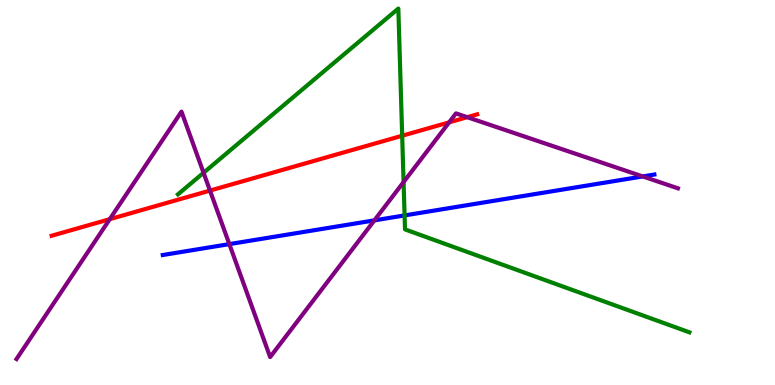[{'lines': ['blue', 'red'], 'intersections': []}, {'lines': ['green', 'red'], 'intersections': [{'x': 5.19, 'y': 6.47}]}, {'lines': ['purple', 'red'], 'intersections': [{'x': 1.42, 'y': 4.31}, {'x': 2.71, 'y': 5.05}, {'x': 5.8, 'y': 6.82}, {'x': 6.03, 'y': 6.96}]}, {'lines': ['blue', 'green'], 'intersections': [{'x': 5.22, 'y': 4.4}]}, {'lines': ['blue', 'purple'], 'intersections': [{'x': 2.96, 'y': 3.66}, {'x': 4.83, 'y': 4.28}, {'x': 8.29, 'y': 5.42}]}, {'lines': ['green', 'purple'], 'intersections': [{'x': 2.63, 'y': 5.51}, {'x': 5.21, 'y': 5.27}]}]